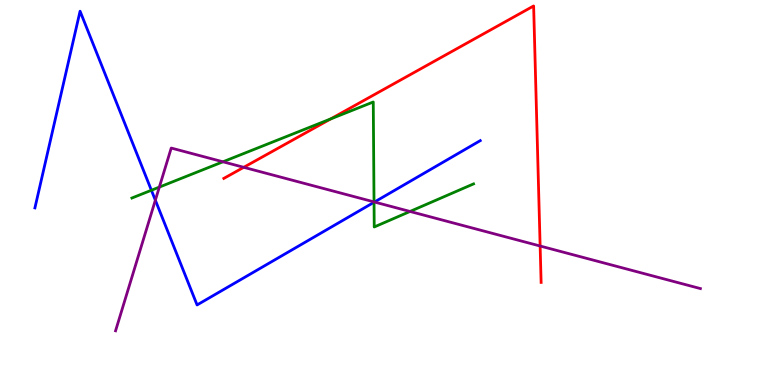[{'lines': ['blue', 'red'], 'intersections': []}, {'lines': ['green', 'red'], 'intersections': [{'x': 4.27, 'y': 6.91}]}, {'lines': ['purple', 'red'], 'intersections': [{'x': 3.15, 'y': 5.65}, {'x': 6.97, 'y': 3.61}]}, {'lines': ['blue', 'green'], 'intersections': [{'x': 1.95, 'y': 5.06}, {'x': 4.83, 'y': 4.75}]}, {'lines': ['blue', 'purple'], 'intersections': [{'x': 2.0, 'y': 4.8}, {'x': 4.83, 'y': 4.75}]}, {'lines': ['green', 'purple'], 'intersections': [{'x': 2.06, 'y': 5.14}, {'x': 2.88, 'y': 5.8}, {'x': 4.83, 'y': 4.76}, {'x': 5.29, 'y': 4.51}]}]